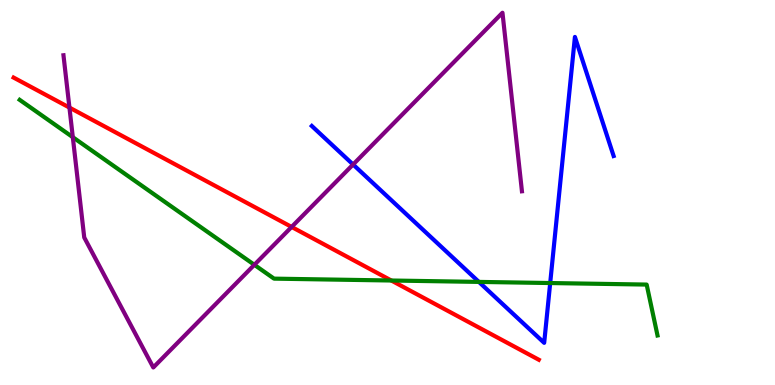[{'lines': ['blue', 'red'], 'intersections': []}, {'lines': ['green', 'red'], 'intersections': [{'x': 5.05, 'y': 2.71}]}, {'lines': ['purple', 'red'], 'intersections': [{'x': 0.896, 'y': 7.21}, {'x': 3.76, 'y': 4.11}]}, {'lines': ['blue', 'green'], 'intersections': [{'x': 6.18, 'y': 2.68}, {'x': 7.1, 'y': 2.65}]}, {'lines': ['blue', 'purple'], 'intersections': [{'x': 4.56, 'y': 5.73}]}, {'lines': ['green', 'purple'], 'intersections': [{'x': 0.94, 'y': 6.44}, {'x': 3.28, 'y': 3.12}]}]